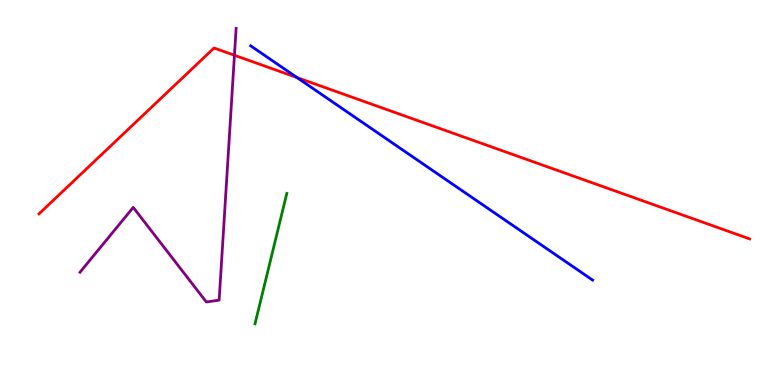[{'lines': ['blue', 'red'], 'intersections': [{'x': 3.83, 'y': 7.99}]}, {'lines': ['green', 'red'], 'intersections': []}, {'lines': ['purple', 'red'], 'intersections': [{'x': 3.03, 'y': 8.56}]}, {'lines': ['blue', 'green'], 'intersections': []}, {'lines': ['blue', 'purple'], 'intersections': []}, {'lines': ['green', 'purple'], 'intersections': []}]